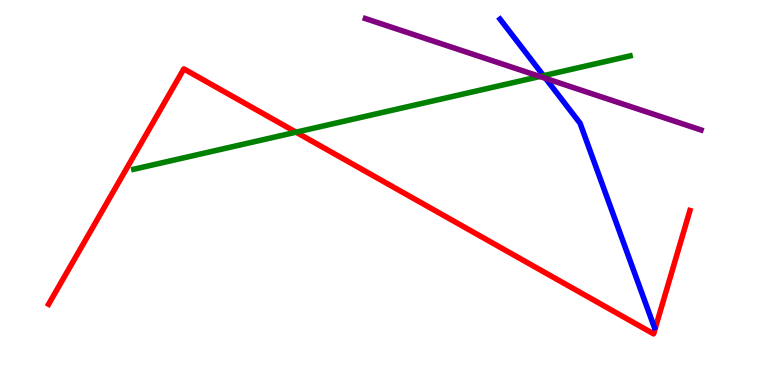[{'lines': ['blue', 'red'], 'intersections': []}, {'lines': ['green', 'red'], 'intersections': [{'x': 3.82, 'y': 6.57}]}, {'lines': ['purple', 'red'], 'intersections': []}, {'lines': ['blue', 'green'], 'intersections': [{'x': 7.01, 'y': 8.03}]}, {'lines': ['blue', 'purple'], 'intersections': [{'x': 7.04, 'y': 7.96}]}, {'lines': ['green', 'purple'], 'intersections': [{'x': 6.97, 'y': 8.01}]}]